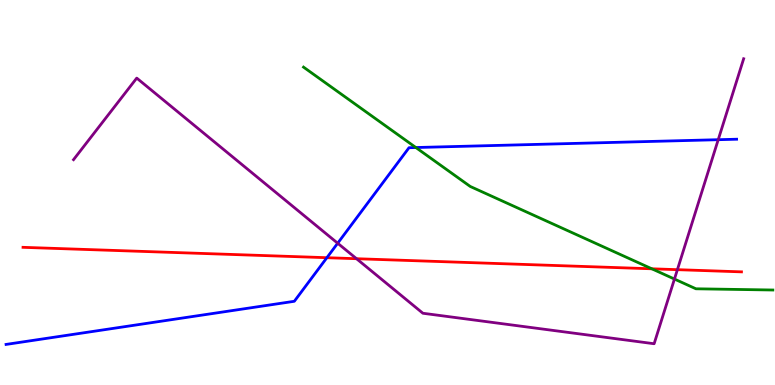[{'lines': ['blue', 'red'], 'intersections': [{'x': 4.22, 'y': 3.31}]}, {'lines': ['green', 'red'], 'intersections': [{'x': 8.41, 'y': 3.02}]}, {'lines': ['purple', 'red'], 'intersections': [{'x': 4.6, 'y': 3.28}, {'x': 8.74, 'y': 3.0}]}, {'lines': ['blue', 'green'], 'intersections': [{'x': 5.37, 'y': 6.17}]}, {'lines': ['blue', 'purple'], 'intersections': [{'x': 4.36, 'y': 3.68}, {'x': 9.27, 'y': 6.37}]}, {'lines': ['green', 'purple'], 'intersections': [{'x': 8.7, 'y': 2.75}]}]